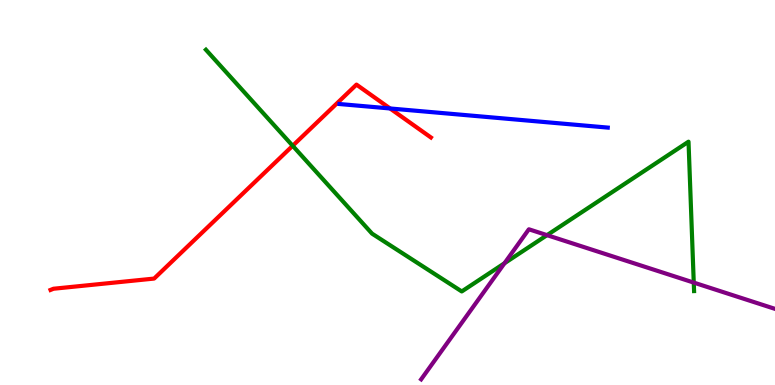[{'lines': ['blue', 'red'], 'intersections': [{'x': 5.03, 'y': 7.18}]}, {'lines': ['green', 'red'], 'intersections': [{'x': 3.78, 'y': 6.21}]}, {'lines': ['purple', 'red'], 'intersections': []}, {'lines': ['blue', 'green'], 'intersections': []}, {'lines': ['blue', 'purple'], 'intersections': []}, {'lines': ['green', 'purple'], 'intersections': [{'x': 6.51, 'y': 3.16}, {'x': 7.06, 'y': 3.89}, {'x': 8.95, 'y': 2.66}]}]